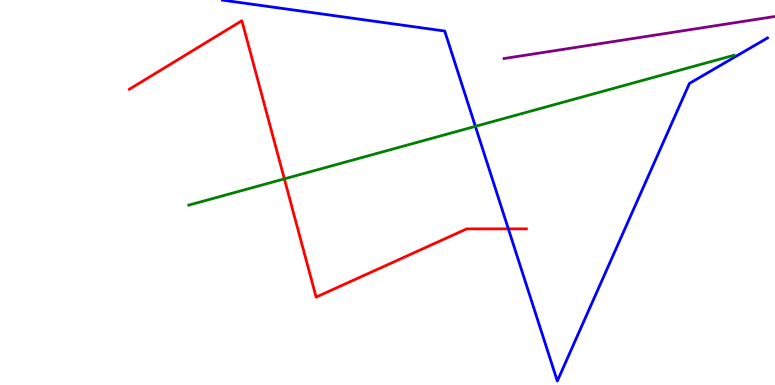[{'lines': ['blue', 'red'], 'intersections': [{'x': 6.56, 'y': 4.06}]}, {'lines': ['green', 'red'], 'intersections': [{'x': 3.67, 'y': 5.35}]}, {'lines': ['purple', 'red'], 'intersections': []}, {'lines': ['blue', 'green'], 'intersections': [{'x': 6.13, 'y': 6.72}]}, {'lines': ['blue', 'purple'], 'intersections': []}, {'lines': ['green', 'purple'], 'intersections': []}]